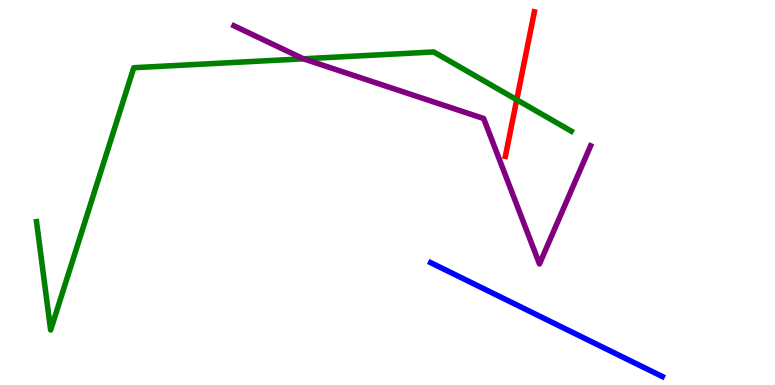[{'lines': ['blue', 'red'], 'intersections': []}, {'lines': ['green', 'red'], 'intersections': [{'x': 6.67, 'y': 7.41}]}, {'lines': ['purple', 'red'], 'intersections': []}, {'lines': ['blue', 'green'], 'intersections': []}, {'lines': ['blue', 'purple'], 'intersections': []}, {'lines': ['green', 'purple'], 'intersections': [{'x': 3.92, 'y': 8.47}]}]